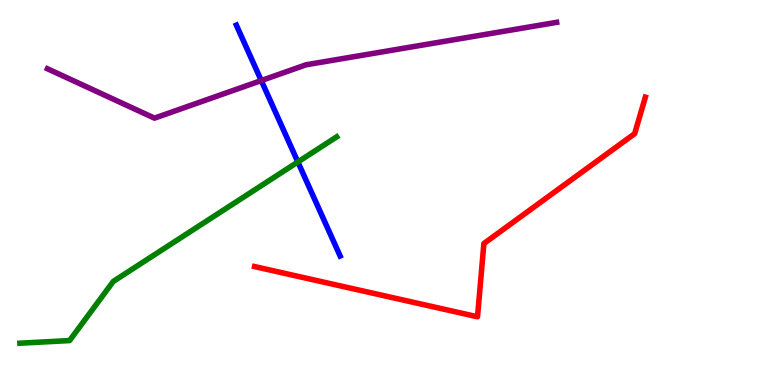[{'lines': ['blue', 'red'], 'intersections': []}, {'lines': ['green', 'red'], 'intersections': []}, {'lines': ['purple', 'red'], 'intersections': []}, {'lines': ['blue', 'green'], 'intersections': [{'x': 3.84, 'y': 5.79}]}, {'lines': ['blue', 'purple'], 'intersections': [{'x': 3.37, 'y': 7.91}]}, {'lines': ['green', 'purple'], 'intersections': []}]